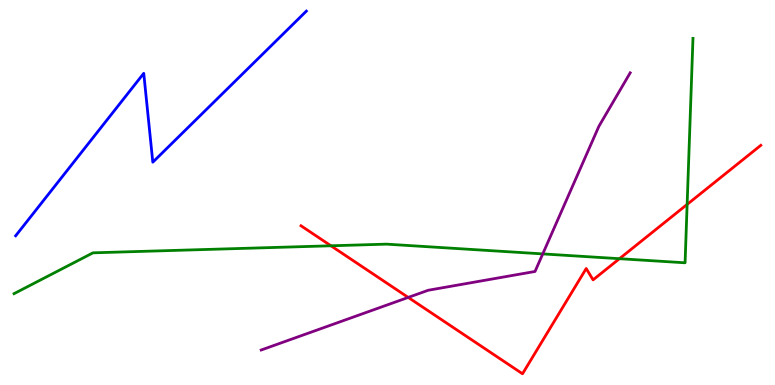[{'lines': ['blue', 'red'], 'intersections': []}, {'lines': ['green', 'red'], 'intersections': [{'x': 4.27, 'y': 3.62}, {'x': 7.99, 'y': 3.28}, {'x': 8.87, 'y': 4.69}]}, {'lines': ['purple', 'red'], 'intersections': [{'x': 5.27, 'y': 2.27}]}, {'lines': ['blue', 'green'], 'intersections': []}, {'lines': ['blue', 'purple'], 'intersections': []}, {'lines': ['green', 'purple'], 'intersections': [{'x': 7.0, 'y': 3.41}]}]